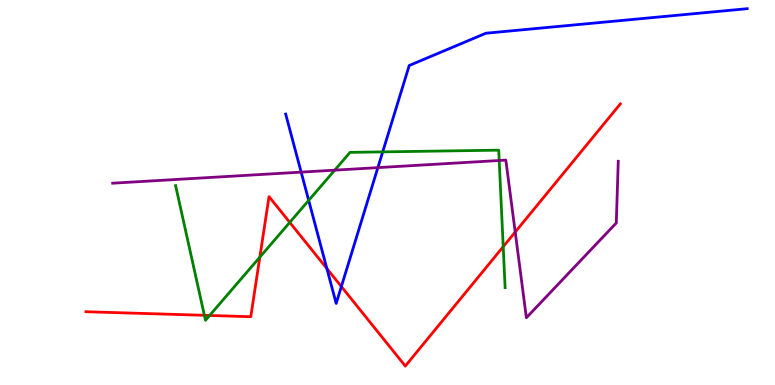[{'lines': ['blue', 'red'], 'intersections': [{'x': 4.22, 'y': 3.02}, {'x': 4.4, 'y': 2.56}]}, {'lines': ['green', 'red'], 'intersections': [{'x': 2.64, 'y': 1.81}, {'x': 2.7, 'y': 1.81}, {'x': 3.35, 'y': 3.32}, {'x': 3.74, 'y': 4.22}, {'x': 6.49, 'y': 3.59}]}, {'lines': ['purple', 'red'], 'intersections': [{'x': 6.65, 'y': 3.97}]}, {'lines': ['blue', 'green'], 'intersections': [{'x': 3.98, 'y': 4.79}, {'x': 4.94, 'y': 6.05}]}, {'lines': ['blue', 'purple'], 'intersections': [{'x': 3.89, 'y': 5.53}, {'x': 4.88, 'y': 5.65}]}, {'lines': ['green', 'purple'], 'intersections': [{'x': 4.32, 'y': 5.58}, {'x': 6.44, 'y': 5.83}]}]